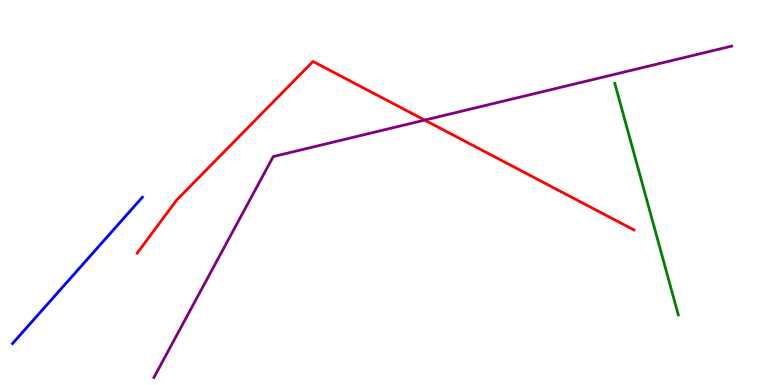[{'lines': ['blue', 'red'], 'intersections': []}, {'lines': ['green', 'red'], 'intersections': []}, {'lines': ['purple', 'red'], 'intersections': [{'x': 5.48, 'y': 6.88}]}, {'lines': ['blue', 'green'], 'intersections': []}, {'lines': ['blue', 'purple'], 'intersections': []}, {'lines': ['green', 'purple'], 'intersections': []}]